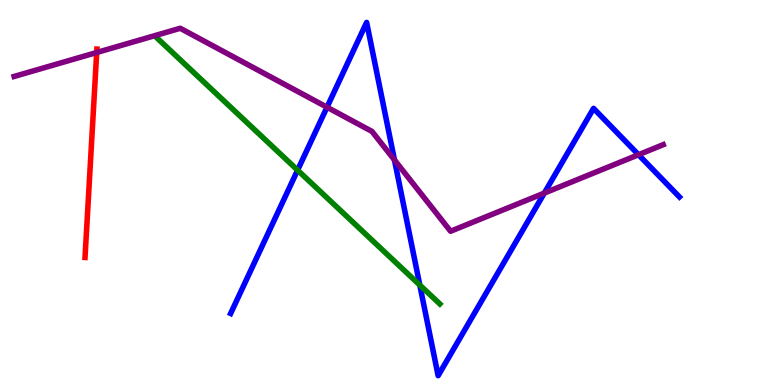[{'lines': ['blue', 'red'], 'intersections': []}, {'lines': ['green', 'red'], 'intersections': []}, {'lines': ['purple', 'red'], 'intersections': [{'x': 1.25, 'y': 8.64}]}, {'lines': ['blue', 'green'], 'intersections': [{'x': 3.84, 'y': 5.58}, {'x': 5.42, 'y': 2.6}]}, {'lines': ['blue', 'purple'], 'intersections': [{'x': 4.22, 'y': 7.22}, {'x': 5.09, 'y': 5.84}, {'x': 7.02, 'y': 4.98}, {'x': 8.24, 'y': 5.98}]}, {'lines': ['green', 'purple'], 'intersections': []}]